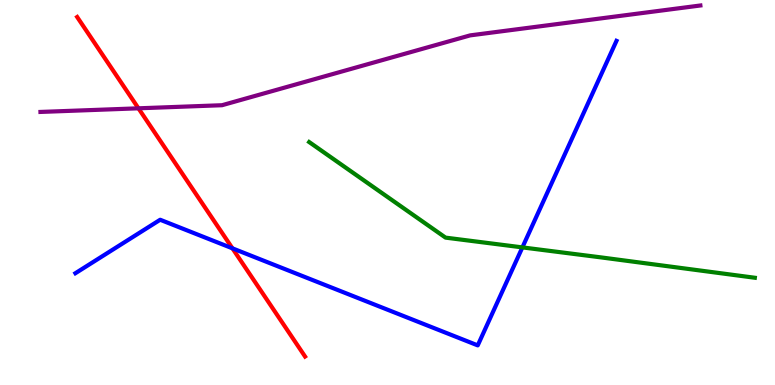[{'lines': ['blue', 'red'], 'intersections': [{'x': 3.0, 'y': 3.55}]}, {'lines': ['green', 'red'], 'intersections': []}, {'lines': ['purple', 'red'], 'intersections': [{'x': 1.79, 'y': 7.19}]}, {'lines': ['blue', 'green'], 'intersections': [{'x': 6.74, 'y': 3.57}]}, {'lines': ['blue', 'purple'], 'intersections': []}, {'lines': ['green', 'purple'], 'intersections': []}]